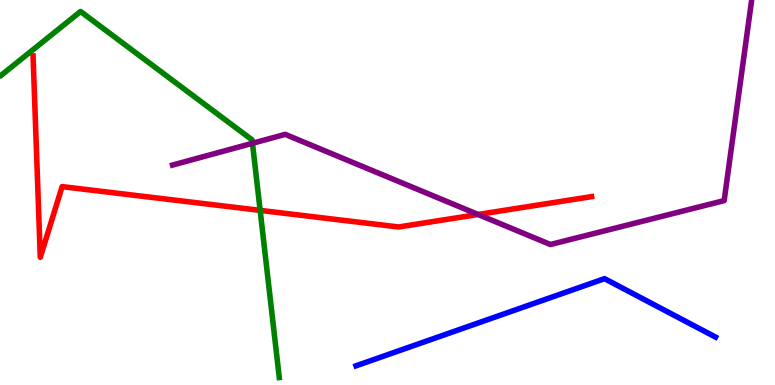[{'lines': ['blue', 'red'], 'intersections': []}, {'lines': ['green', 'red'], 'intersections': [{'x': 3.36, 'y': 4.54}]}, {'lines': ['purple', 'red'], 'intersections': [{'x': 6.17, 'y': 4.43}]}, {'lines': ['blue', 'green'], 'intersections': []}, {'lines': ['blue', 'purple'], 'intersections': []}, {'lines': ['green', 'purple'], 'intersections': [{'x': 3.26, 'y': 6.28}]}]